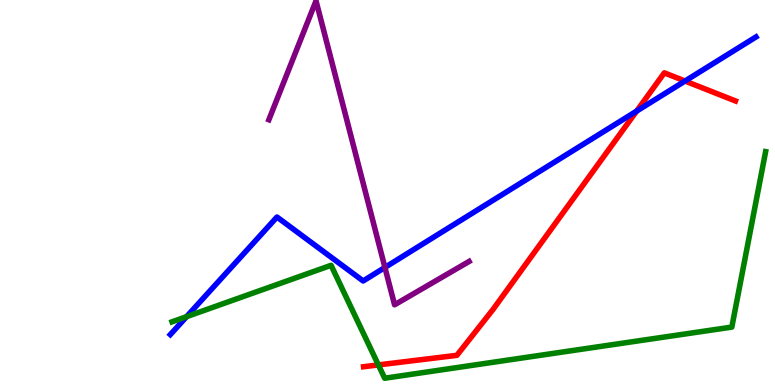[{'lines': ['blue', 'red'], 'intersections': [{'x': 8.21, 'y': 7.11}, {'x': 8.84, 'y': 7.9}]}, {'lines': ['green', 'red'], 'intersections': [{'x': 4.88, 'y': 0.522}]}, {'lines': ['purple', 'red'], 'intersections': []}, {'lines': ['blue', 'green'], 'intersections': [{'x': 2.41, 'y': 1.78}]}, {'lines': ['blue', 'purple'], 'intersections': [{'x': 4.97, 'y': 3.05}]}, {'lines': ['green', 'purple'], 'intersections': []}]